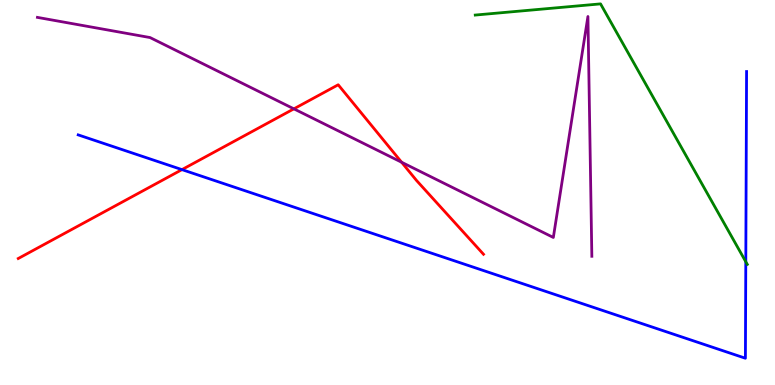[{'lines': ['blue', 'red'], 'intersections': [{'x': 2.35, 'y': 5.59}]}, {'lines': ['green', 'red'], 'intersections': []}, {'lines': ['purple', 'red'], 'intersections': [{'x': 3.79, 'y': 7.17}, {'x': 5.18, 'y': 5.79}]}, {'lines': ['blue', 'green'], 'intersections': [{'x': 9.62, 'y': 3.2}]}, {'lines': ['blue', 'purple'], 'intersections': []}, {'lines': ['green', 'purple'], 'intersections': []}]